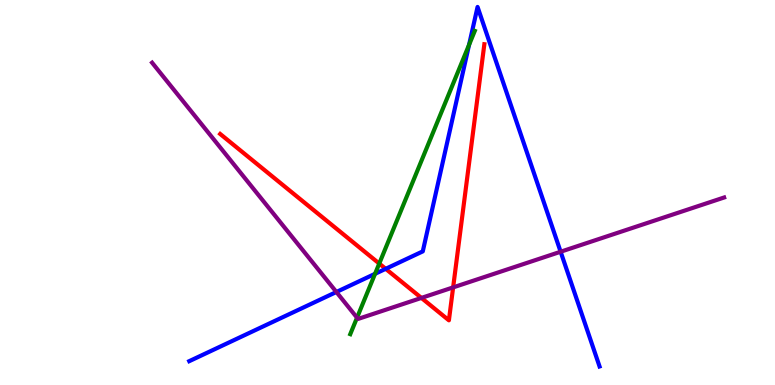[{'lines': ['blue', 'red'], 'intersections': [{'x': 4.98, 'y': 3.02}]}, {'lines': ['green', 'red'], 'intersections': [{'x': 4.89, 'y': 3.15}]}, {'lines': ['purple', 'red'], 'intersections': [{'x': 5.44, 'y': 2.26}, {'x': 5.85, 'y': 2.54}]}, {'lines': ['blue', 'green'], 'intersections': [{'x': 4.84, 'y': 2.89}, {'x': 6.05, 'y': 8.84}]}, {'lines': ['blue', 'purple'], 'intersections': [{'x': 4.34, 'y': 2.42}, {'x': 7.23, 'y': 3.46}]}, {'lines': ['green', 'purple'], 'intersections': [{'x': 4.61, 'y': 1.75}]}]